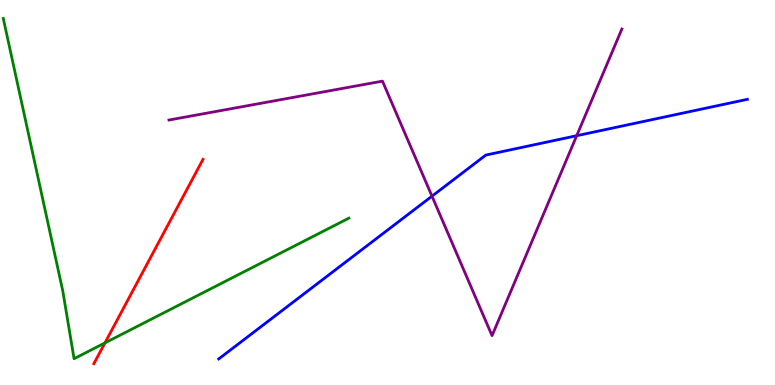[{'lines': ['blue', 'red'], 'intersections': []}, {'lines': ['green', 'red'], 'intersections': [{'x': 1.35, 'y': 1.09}]}, {'lines': ['purple', 'red'], 'intersections': []}, {'lines': ['blue', 'green'], 'intersections': []}, {'lines': ['blue', 'purple'], 'intersections': [{'x': 5.57, 'y': 4.9}, {'x': 7.44, 'y': 6.48}]}, {'lines': ['green', 'purple'], 'intersections': []}]